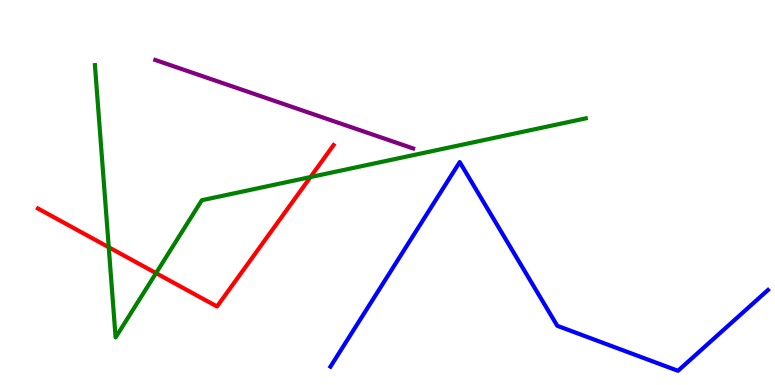[{'lines': ['blue', 'red'], 'intersections': []}, {'lines': ['green', 'red'], 'intersections': [{'x': 1.4, 'y': 3.58}, {'x': 2.01, 'y': 2.91}, {'x': 4.01, 'y': 5.4}]}, {'lines': ['purple', 'red'], 'intersections': []}, {'lines': ['blue', 'green'], 'intersections': []}, {'lines': ['blue', 'purple'], 'intersections': []}, {'lines': ['green', 'purple'], 'intersections': []}]